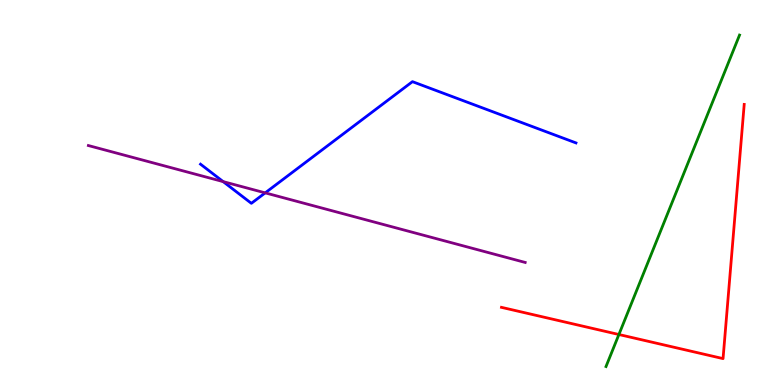[{'lines': ['blue', 'red'], 'intersections': []}, {'lines': ['green', 'red'], 'intersections': [{'x': 7.99, 'y': 1.31}]}, {'lines': ['purple', 'red'], 'intersections': []}, {'lines': ['blue', 'green'], 'intersections': []}, {'lines': ['blue', 'purple'], 'intersections': [{'x': 2.88, 'y': 5.28}, {'x': 3.42, 'y': 4.99}]}, {'lines': ['green', 'purple'], 'intersections': []}]